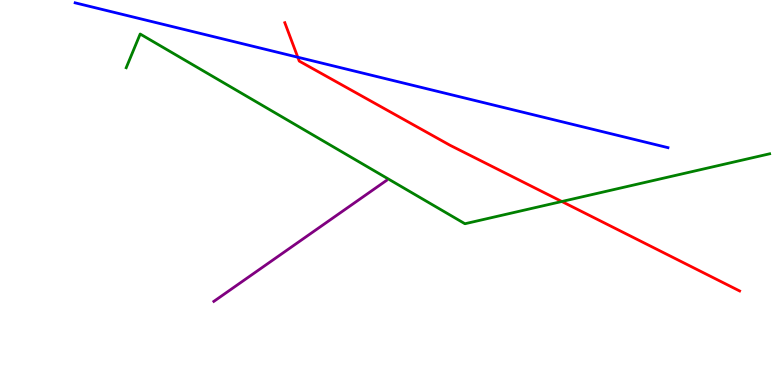[{'lines': ['blue', 'red'], 'intersections': [{'x': 3.84, 'y': 8.51}]}, {'lines': ['green', 'red'], 'intersections': [{'x': 7.25, 'y': 4.77}]}, {'lines': ['purple', 'red'], 'intersections': []}, {'lines': ['blue', 'green'], 'intersections': []}, {'lines': ['blue', 'purple'], 'intersections': []}, {'lines': ['green', 'purple'], 'intersections': []}]